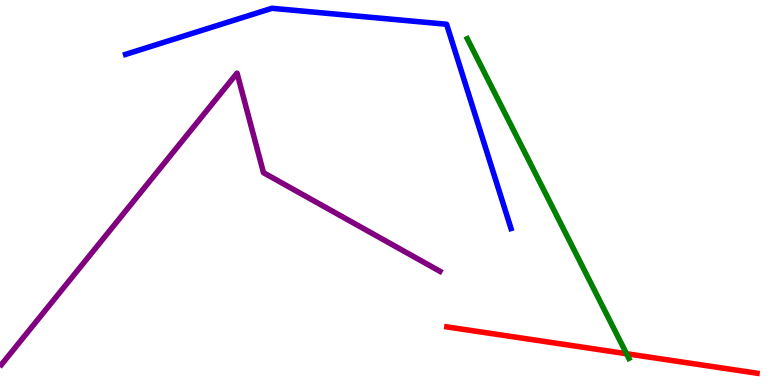[{'lines': ['blue', 'red'], 'intersections': []}, {'lines': ['green', 'red'], 'intersections': [{'x': 8.08, 'y': 0.812}]}, {'lines': ['purple', 'red'], 'intersections': []}, {'lines': ['blue', 'green'], 'intersections': []}, {'lines': ['blue', 'purple'], 'intersections': []}, {'lines': ['green', 'purple'], 'intersections': []}]